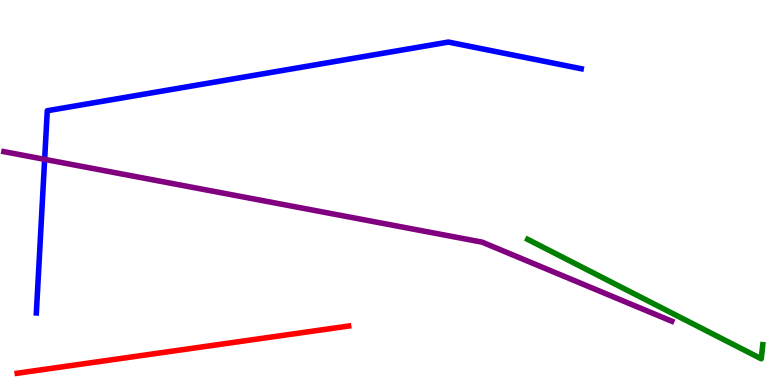[{'lines': ['blue', 'red'], 'intersections': []}, {'lines': ['green', 'red'], 'intersections': []}, {'lines': ['purple', 'red'], 'intersections': []}, {'lines': ['blue', 'green'], 'intersections': []}, {'lines': ['blue', 'purple'], 'intersections': [{'x': 0.576, 'y': 5.86}]}, {'lines': ['green', 'purple'], 'intersections': []}]